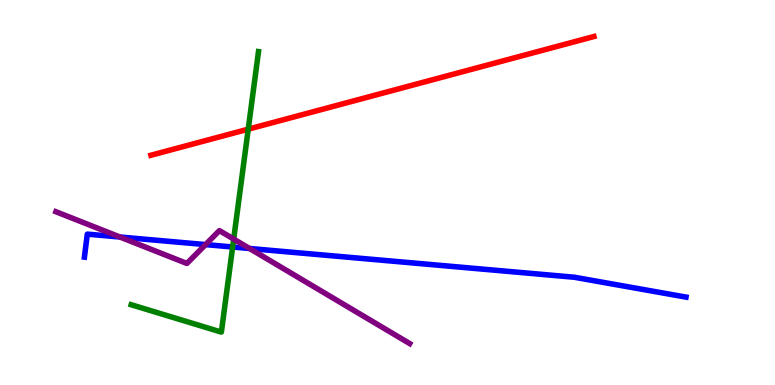[{'lines': ['blue', 'red'], 'intersections': []}, {'lines': ['green', 'red'], 'intersections': [{'x': 3.2, 'y': 6.64}]}, {'lines': ['purple', 'red'], 'intersections': []}, {'lines': ['blue', 'green'], 'intersections': [{'x': 3.0, 'y': 3.58}]}, {'lines': ['blue', 'purple'], 'intersections': [{'x': 1.55, 'y': 3.84}, {'x': 2.65, 'y': 3.65}, {'x': 3.22, 'y': 3.55}]}, {'lines': ['green', 'purple'], 'intersections': [{'x': 3.02, 'y': 3.79}]}]